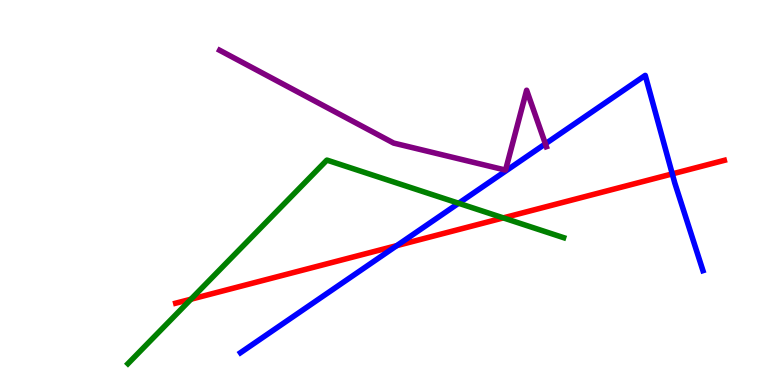[{'lines': ['blue', 'red'], 'intersections': [{'x': 5.12, 'y': 3.62}, {'x': 8.67, 'y': 5.48}]}, {'lines': ['green', 'red'], 'intersections': [{'x': 2.46, 'y': 2.23}, {'x': 6.49, 'y': 4.34}]}, {'lines': ['purple', 'red'], 'intersections': []}, {'lines': ['blue', 'green'], 'intersections': [{'x': 5.92, 'y': 4.72}]}, {'lines': ['blue', 'purple'], 'intersections': [{'x': 7.04, 'y': 6.26}]}, {'lines': ['green', 'purple'], 'intersections': []}]